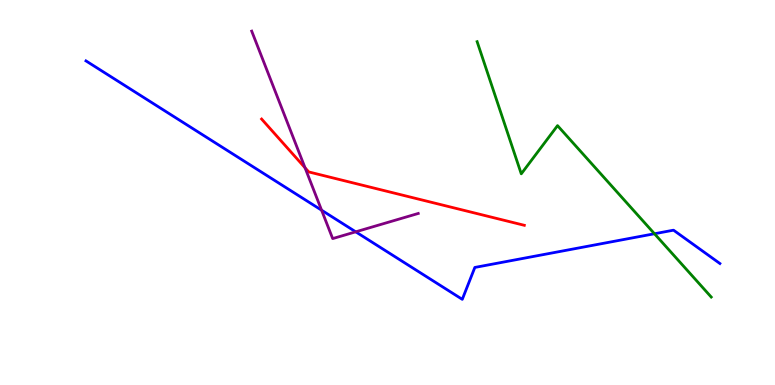[{'lines': ['blue', 'red'], 'intersections': []}, {'lines': ['green', 'red'], 'intersections': []}, {'lines': ['purple', 'red'], 'intersections': [{'x': 3.94, 'y': 5.64}]}, {'lines': ['blue', 'green'], 'intersections': [{'x': 8.44, 'y': 3.93}]}, {'lines': ['blue', 'purple'], 'intersections': [{'x': 4.15, 'y': 4.54}, {'x': 4.59, 'y': 3.98}]}, {'lines': ['green', 'purple'], 'intersections': []}]